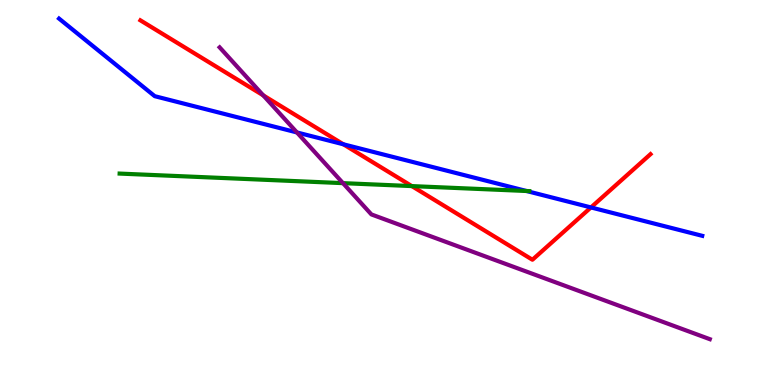[{'lines': ['blue', 'red'], 'intersections': [{'x': 4.43, 'y': 6.25}, {'x': 7.63, 'y': 4.61}]}, {'lines': ['green', 'red'], 'intersections': [{'x': 5.31, 'y': 5.17}]}, {'lines': ['purple', 'red'], 'intersections': [{'x': 3.4, 'y': 7.52}]}, {'lines': ['blue', 'green'], 'intersections': [{'x': 6.79, 'y': 5.04}]}, {'lines': ['blue', 'purple'], 'intersections': [{'x': 3.83, 'y': 6.56}]}, {'lines': ['green', 'purple'], 'intersections': [{'x': 4.43, 'y': 5.24}]}]